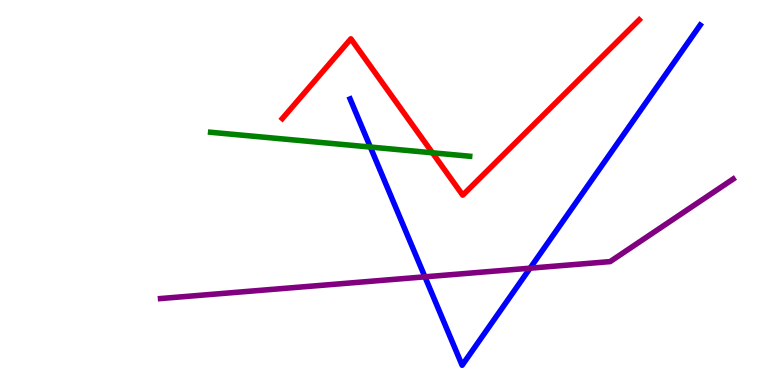[{'lines': ['blue', 'red'], 'intersections': []}, {'lines': ['green', 'red'], 'intersections': [{'x': 5.58, 'y': 6.03}]}, {'lines': ['purple', 'red'], 'intersections': []}, {'lines': ['blue', 'green'], 'intersections': [{'x': 4.78, 'y': 6.18}]}, {'lines': ['blue', 'purple'], 'intersections': [{'x': 5.48, 'y': 2.81}, {'x': 6.84, 'y': 3.03}]}, {'lines': ['green', 'purple'], 'intersections': []}]